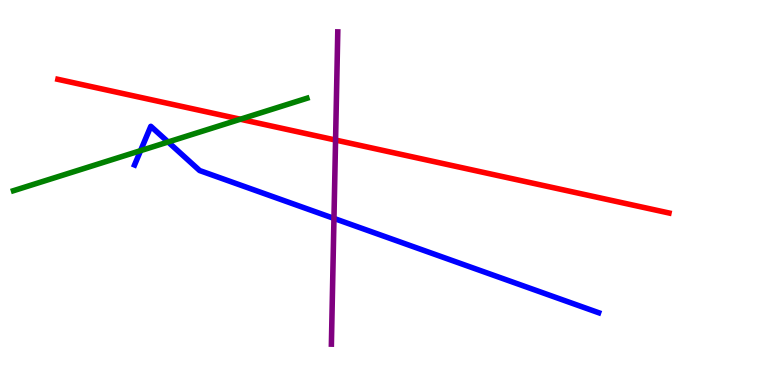[{'lines': ['blue', 'red'], 'intersections': []}, {'lines': ['green', 'red'], 'intersections': [{'x': 3.1, 'y': 6.9}]}, {'lines': ['purple', 'red'], 'intersections': [{'x': 4.33, 'y': 6.36}]}, {'lines': ['blue', 'green'], 'intersections': [{'x': 1.81, 'y': 6.09}, {'x': 2.17, 'y': 6.31}]}, {'lines': ['blue', 'purple'], 'intersections': [{'x': 4.31, 'y': 4.33}]}, {'lines': ['green', 'purple'], 'intersections': []}]